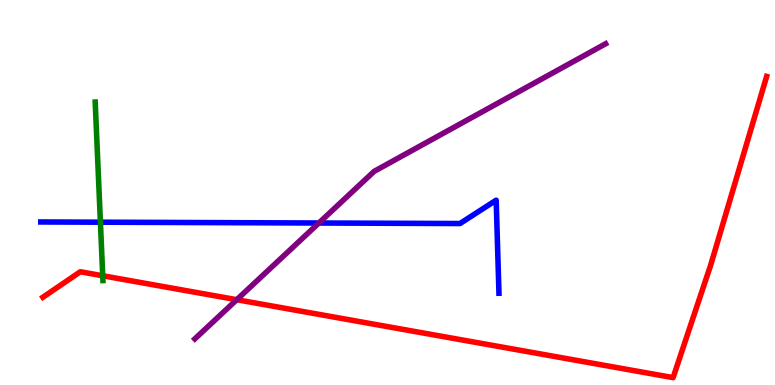[{'lines': ['blue', 'red'], 'intersections': []}, {'lines': ['green', 'red'], 'intersections': [{'x': 1.33, 'y': 2.84}]}, {'lines': ['purple', 'red'], 'intersections': [{'x': 3.05, 'y': 2.22}]}, {'lines': ['blue', 'green'], 'intersections': [{'x': 1.3, 'y': 4.23}]}, {'lines': ['blue', 'purple'], 'intersections': [{'x': 4.11, 'y': 4.21}]}, {'lines': ['green', 'purple'], 'intersections': []}]